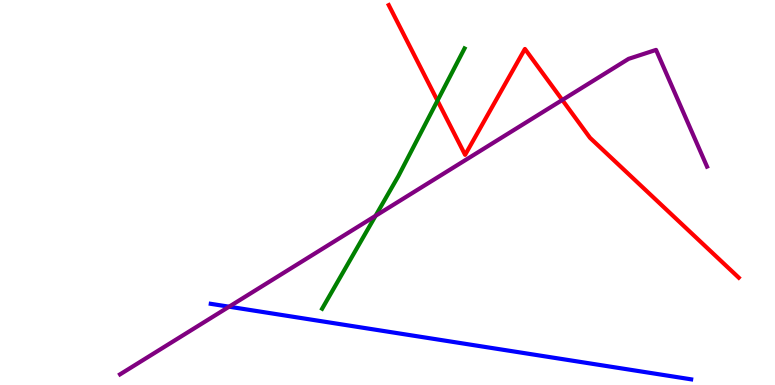[{'lines': ['blue', 'red'], 'intersections': []}, {'lines': ['green', 'red'], 'intersections': [{'x': 5.64, 'y': 7.39}]}, {'lines': ['purple', 'red'], 'intersections': [{'x': 7.26, 'y': 7.4}]}, {'lines': ['blue', 'green'], 'intersections': []}, {'lines': ['blue', 'purple'], 'intersections': [{'x': 2.96, 'y': 2.03}]}, {'lines': ['green', 'purple'], 'intersections': [{'x': 4.85, 'y': 4.39}]}]